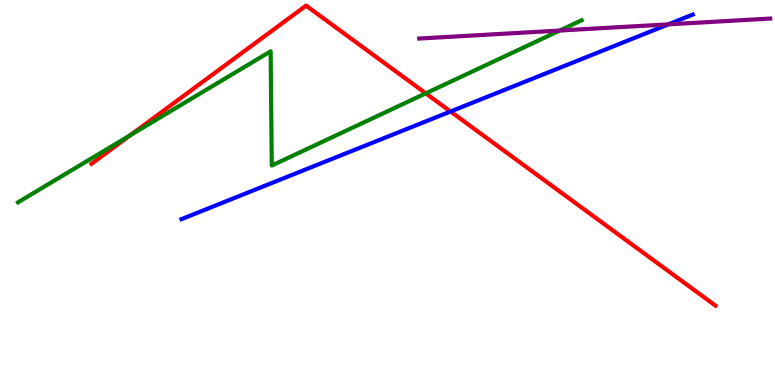[{'lines': ['blue', 'red'], 'intersections': [{'x': 5.81, 'y': 7.1}]}, {'lines': ['green', 'red'], 'intersections': [{'x': 1.68, 'y': 6.49}, {'x': 5.49, 'y': 7.58}]}, {'lines': ['purple', 'red'], 'intersections': []}, {'lines': ['blue', 'green'], 'intersections': []}, {'lines': ['blue', 'purple'], 'intersections': [{'x': 8.62, 'y': 9.37}]}, {'lines': ['green', 'purple'], 'intersections': [{'x': 7.22, 'y': 9.21}]}]